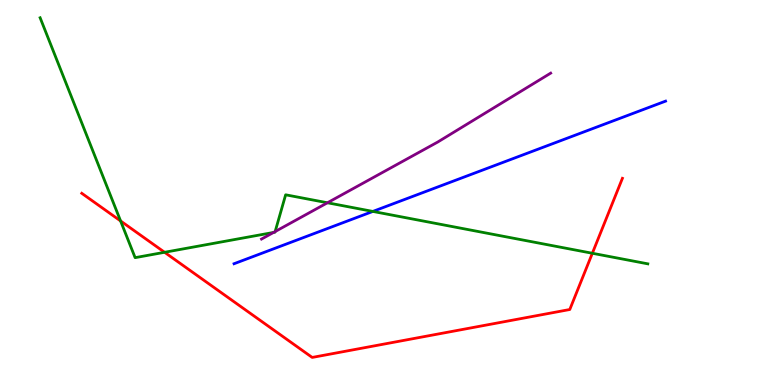[{'lines': ['blue', 'red'], 'intersections': []}, {'lines': ['green', 'red'], 'intersections': [{'x': 1.56, 'y': 4.26}, {'x': 2.12, 'y': 3.45}, {'x': 7.64, 'y': 3.42}]}, {'lines': ['purple', 'red'], 'intersections': []}, {'lines': ['blue', 'green'], 'intersections': [{'x': 4.81, 'y': 4.51}]}, {'lines': ['blue', 'purple'], 'intersections': []}, {'lines': ['green', 'purple'], 'intersections': [{'x': 3.53, 'y': 3.96}, {'x': 3.55, 'y': 3.99}, {'x': 4.23, 'y': 4.73}]}]